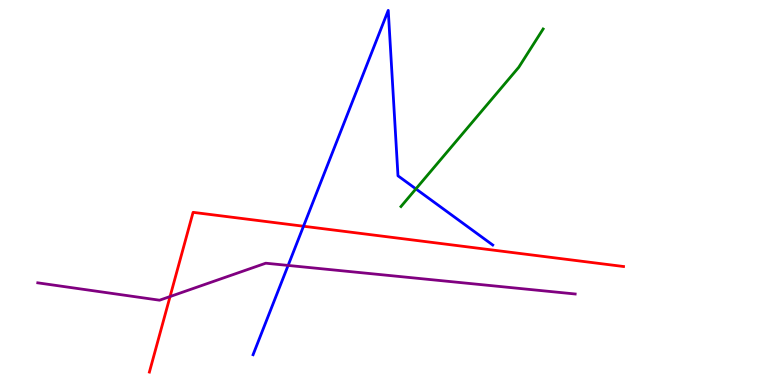[{'lines': ['blue', 'red'], 'intersections': [{'x': 3.92, 'y': 4.12}]}, {'lines': ['green', 'red'], 'intersections': []}, {'lines': ['purple', 'red'], 'intersections': [{'x': 2.19, 'y': 2.3}]}, {'lines': ['blue', 'green'], 'intersections': [{'x': 5.37, 'y': 5.09}]}, {'lines': ['blue', 'purple'], 'intersections': [{'x': 3.72, 'y': 3.11}]}, {'lines': ['green', 'purple'], 'intersections': []}]